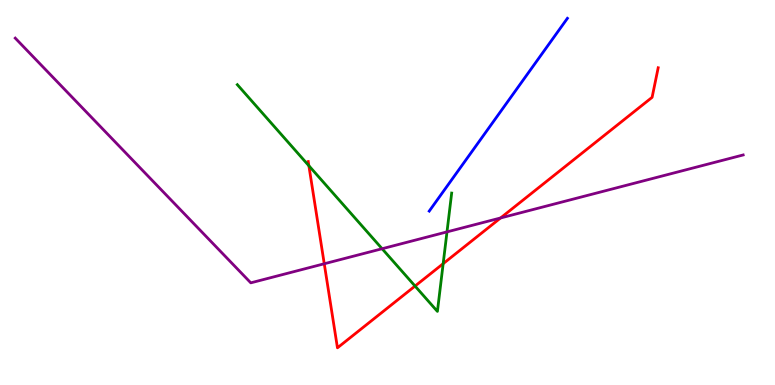[{'lines': ['blue', 'red'], 'intersections': []}, {'lines': ['green', 'red'], 'intersections': [{'x': 3.99, 'y': 5.7}, {'x': 5.36, 'y': 2.57}, {'x': 5.72, 'y': 3.15}]}, {'lines': ['purple', 'red'], 'intersections': [{'x': 4.18, 'y': 3.15}, {'x': 6.46, 'y': 4.34}]}, {'lines': ['blue', 'green'], 'intersections': []}, {'lines': ['blue', 'purple'], 'intersections': []}, {'lines': ['green', 'purple'], 'intersections': [{'x': 4.93, 'y': 3.54}, {'x': 5.77, 'y': 3.98}]}]